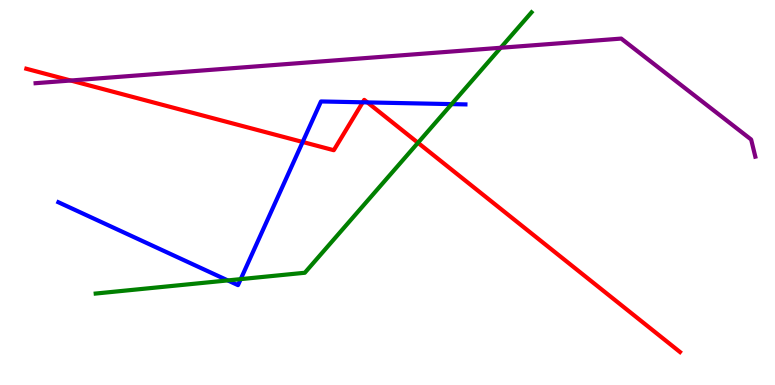[{'lines': ['blue', 'red'], 'intersections': [{'x': 3.91, 'y': 6.31}, {'x': 4.68, 'y': 7.34}, {'x': 4.74, 'y': 7.34}]}, {'lines': ['green', 'red'], 'intersections': [{'x': 5.39, 'y': 6.29}]}, {'lines': ['purple', 'red'], 'intersections': [{'x': 0.913, 'y': 7.91}]}, {'lines': ['blue', 'green'], 'intersections': [{'x': 2.94, 'y': 2.72}, {'x': 3.11, 'y': 2.75}, {'x': 5.83, 'y': 7.3}]}, {'lines': ['blue', 'purple'], 'intersections': []}, {'lines': ['green', 'purple'], 'intersections': [{'x': 6.46, 'y': 8.76}]}]